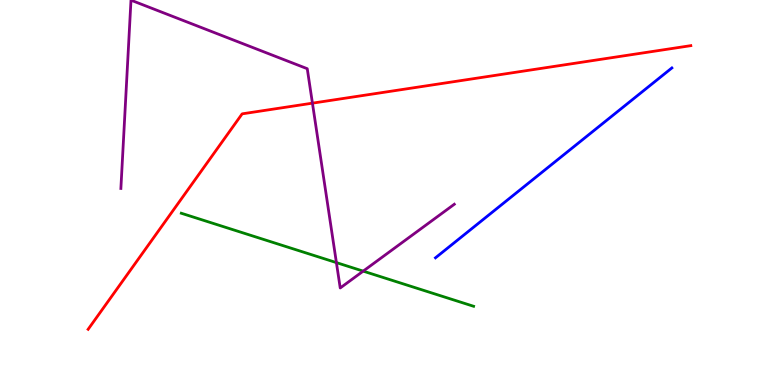[{'lines': ['blue', 'red'], 'intersections': []}, {'lines': ['green', 'red'], 'intersections': []}, {'lines': ['purple', 'red'], 'intersections': [{'x': 4.03, 'y': 7.32}]}, {'lines': ['blue', 'green'], 'intersections': []}, {'lines': ['blue', 'purple'], 'intersections': []}, {'lines': ['green', 'purple'], 'intersections': [{'x': 4.34, 'y': 3.18}, {'x': 4.69, 'y': 2.96}]}]